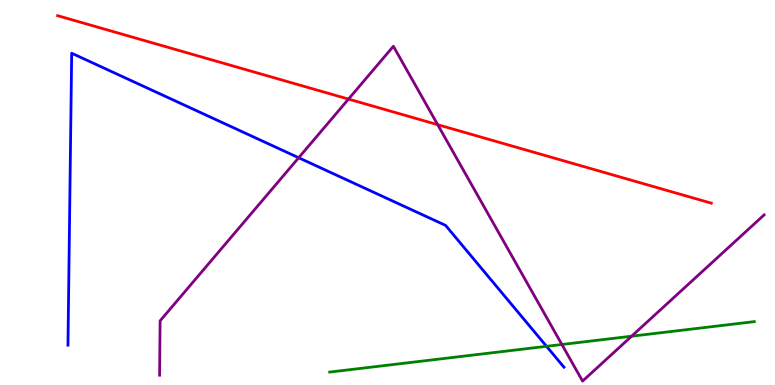[{'lines': ['blue', 'red'], 'intersections': []}, {'lines': ['green', 'red'], 'intersections': []}, {'lines': ['purple', 'red'], 'intersections': [{'x': 4.5, 'y': 7.43}, {'x': 5.65, 'y': 6.76}]}, {'lines': ['blue', 'green'], 'intersections': [{'x': 7.05, 'y': 1.0}]}, {'lines': ['blue', 'purple'], 'intersections': [{'x': 3.85, 'y': 5.9}]}, {'lines': ['green', 'purple'], 'intersections': [{'x': 7.25, 'y': 1.05}, {'x': 8.15, 'y': 1.27}]}]